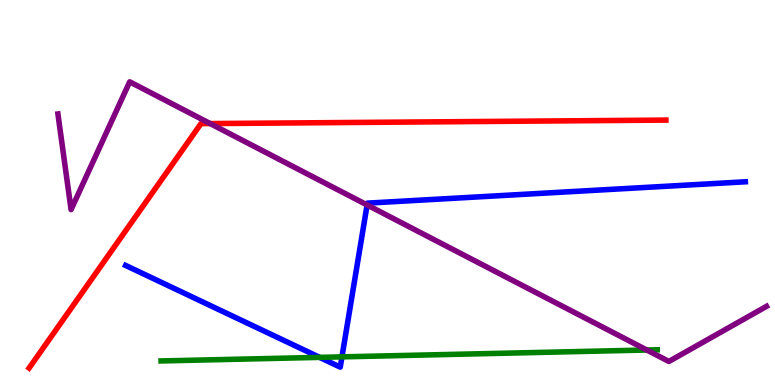[{'lines': ['blue', 'red'], 'intersections': []}, {'lines': ['green', 'red'], 'intersections': []}, {'lines': ['purple', 'red'], 'intersections': [{'x': 2.71, 'y': 6.79}]}, {'lines': ['blue', 'green'], 'intersections': [{'x': 4.12, 'y': 0.718}, {'x': 4.41, 'y': 0.731}]}, {'lines': ['blue', 'purple'], 'intersections': [{'x': 4.74, 'y': 4.68}]}, {'lines': ['green', 'purple'], 'intersections': [{'x': 8.35, 'y': 0.909}]}]